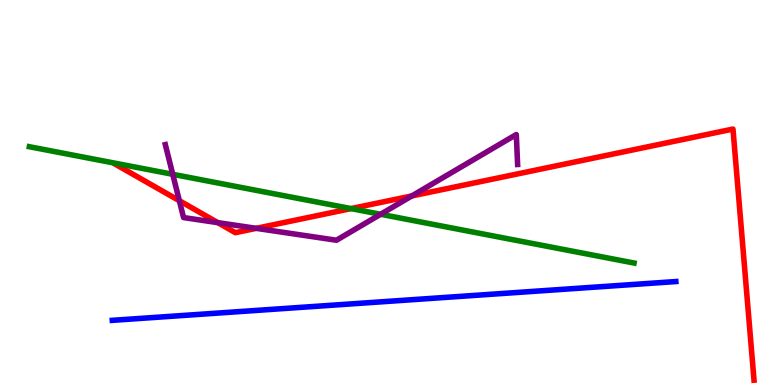[{'lines': ['blue', 'red'], 'intersections': []}, {'lines': ['green', 'red'], 'intersections': [{'x': 4.53, 'y': 4.58}]}, {'lines': ['purple', 'red'], 'intersections': [{'x': 2.31, 'y': 4.79}, {'x': 2.81, 'y': 4.22}, {'x': 3.31, 'y': 4.07}, {'x': 5.31, 'y': 4.91}]}, {'lines': ['blue', 'green'], 'intersections': []}, {'lines': ['blue', 'purple'], 'intersections': []}, {'lines': ['green', 'purple'], 'intersections': [{'x': 2.23, 'y': 5.47}, {'x': 4.91, 'y': 4.43}]}]